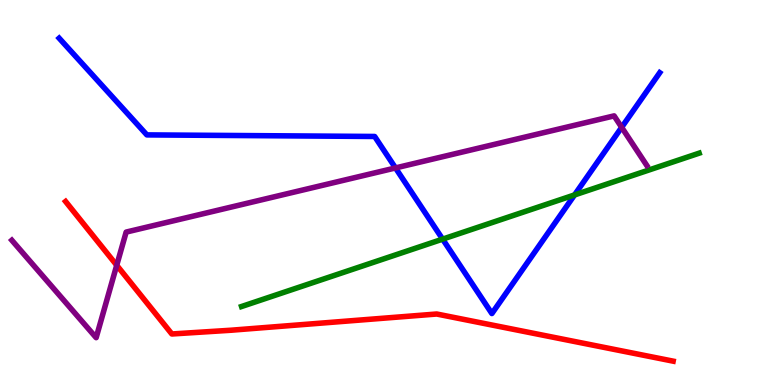[{'lines': ['blue', 'red'], 'intersections': []}, {'lines': ['green', 'red'], 'intersections': []}, {'lines': ['purple', 'red'], 'intersections': [{'x': 1.51, 'y': 3.11}]}, {'lines': ['blue', 'green'], 'intersections': [{'x': 5.71, 'y': 3.79}, {'x': 7.41, 'y': 4.94}]}, {'lines': ['blue', 'purple'], 'intersections': [{'x': 5.1, 'y': 5.64}, {'x': 8.02, 'y': 6.69}]}, {'lines': ['green', 'purple'], 'intersections': []}]